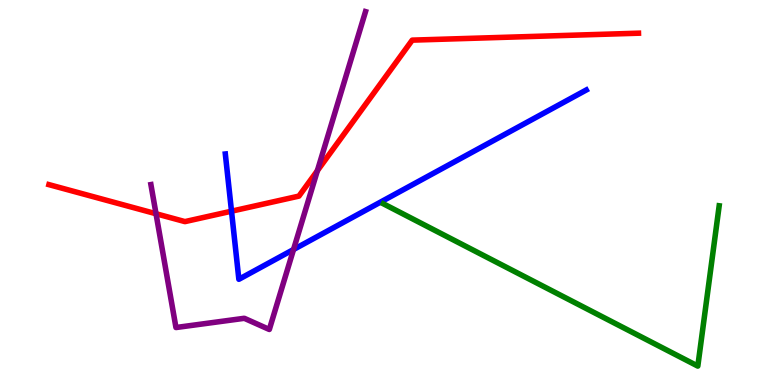[{'lines': ['blue', 'red'], 'intersections': [{'x': 2.99, 'y': 4.51}]}, {'lines': ['green', 'red'], 'intersections': []}, {'lines': ['purple', 'red'], 'intersections': [{'x': 2.01, 'y': 4.45}, {'x': 4.1, 'y': 5.57}]}, {'lines': ['blue', 'green'], 'intersections': []}, {'lines': ['blue', 'purple'], 'intersections': [{'x': 3.79, 'y': 3.52}]}, {'lines': ['green', 'purple'], 'intersections': []}]